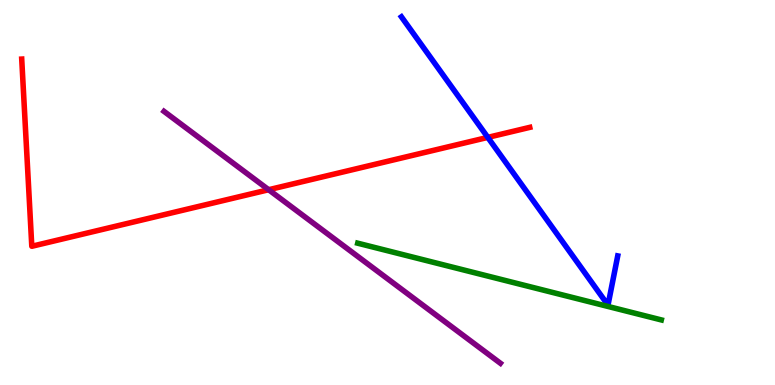[{'lines': ['blue', 'red'], 'intersections': [{'x': 6.29, 'y': 6.43}]}, {'lines': ['green', 'red'], 'intersections': []}, {'lines': ['purple', 'red'], 'intersections': [{'x': 3.47, 'y': 5.07}]}, {'lines': ['blue', 'green'], 'intersections': []}, {'lines': ['blue', 'purple'], 'intersections': []}, {'lines': ['green', 'purple'], 'intersections': []}]